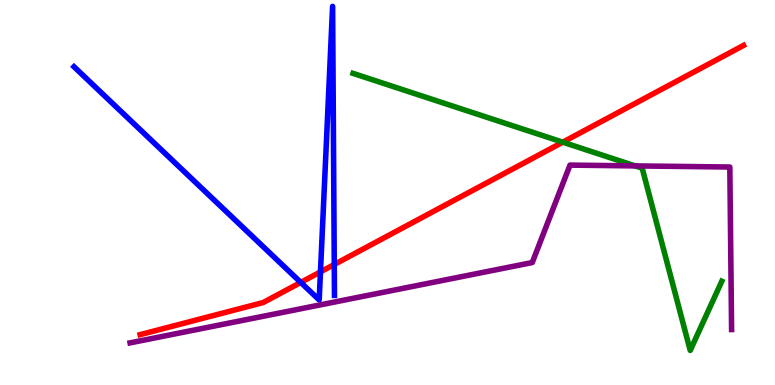[{'lines': ['blue', 'red'], 'intersections': [{'x': 3.88, 'y': 2.66}, {'x': 4.14, 'y': 2.94}, {'x': 4.31, 'y': 3.13}]}, {'lines': ['green', 'red'], 'intersections': [{'x': 7.26, 'y': 6.31}]}, {'lines': ['purple', 'red'], 'intersections': []}, {'lines': ['blue', 'green'], 'intersections': []}, {'lines': ['blue', 'purple'], 'intersections': []}, {'lines': ['green', 'purple'], 'intersections': [{'x': 8.19, 'y': 5.69}]}]